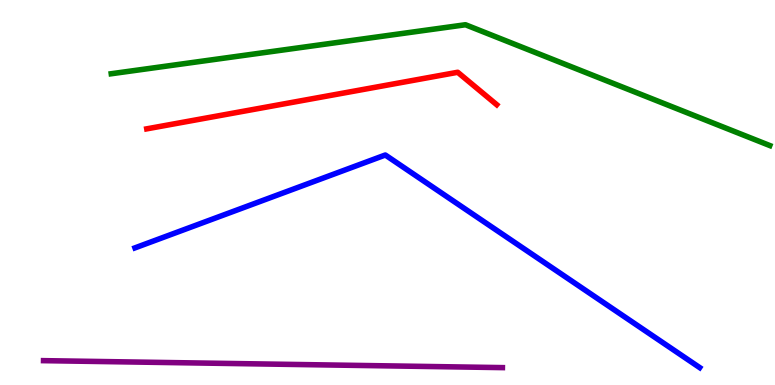[{'lines': ['blue', 'red'], 'intersections': []}, {'lines': ['green', 'red'], 'intersections': []}, {'lines': ['purple', 'red'], 'intersections': []}, {'lines': ['blue', 'green'], 'intersections': []}, {'lines': ['blue', 'purple'], 'intersections': []}, {'lines': ['green', 'purple'], 'intersections': []}]